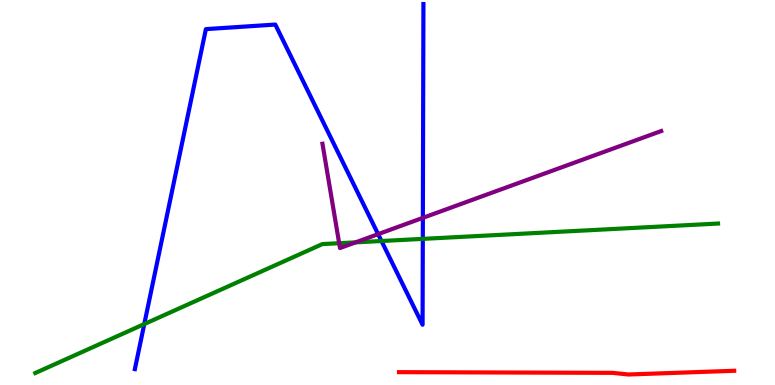[{'lines': ['blue', 'red'], 'intersections': []}, {'lines': ['green', 'red'], 'intersections': []}, {'lines': ['purple', 'red'], 'intersections': []}, {'lines': ['blue', 'green'], 'intersections': [{'x': 1.86, 'y': 1.58}, {'x': 4.92, 'y': 3.74}, {'x': 5.46, 'y': 3.8}]}, {'lines': ['blue', 'purple'], 'intersections': [{'x': 4.88, 'y': 3.92}, {'x': 5.46, 'y': 4.34}]}, {'lines': ['green', 'purple'], 'intersections': [{'x': 4.38, 'y': 3.68}, {'x': 4.59, 'y': 3.71}]}]